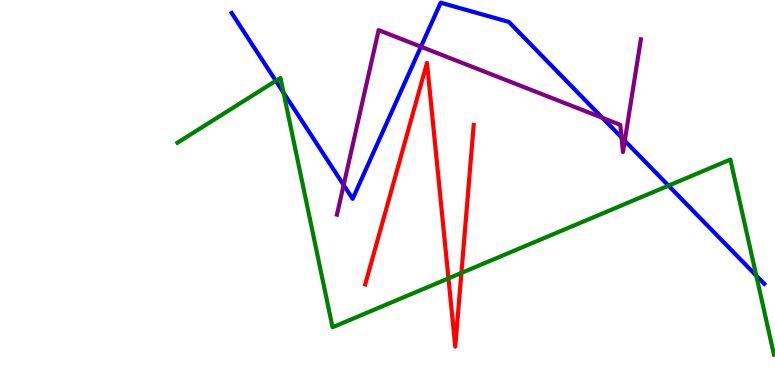[{'lines': ['blue', 'red'], 'intersections': []}, {'lines': ['green', 'red'], 'intersections': [{'x': 5.79, 'y': 2.77}, {'x': 5.95, 'y': 2.91}]}, {'lines': ['purple', 'red'], 'intersections': []}, {'lines': ['blue', 'green'], 'intersections': [{'x': 3.56, 'y': 7.9}, {'x': 3.66, 'y': 7.59}, {'x': 8.63, 'y': 5.18}, {'x': 9.76, 'y': 2.84}]}, {'lines': ['blue', 'purple'], 'intersections': [{'x': 4.43, 'y': 5.19}, {'x': 5.43, 'y': 8.79}, {'x': 7.77, 'y': 6.94}, {'x': 8.02, 'y': 6.43}, {'x': 8.06, 'y': 6.34}]}, {'lines': ['green', 'purple'], 'intersections': []}]